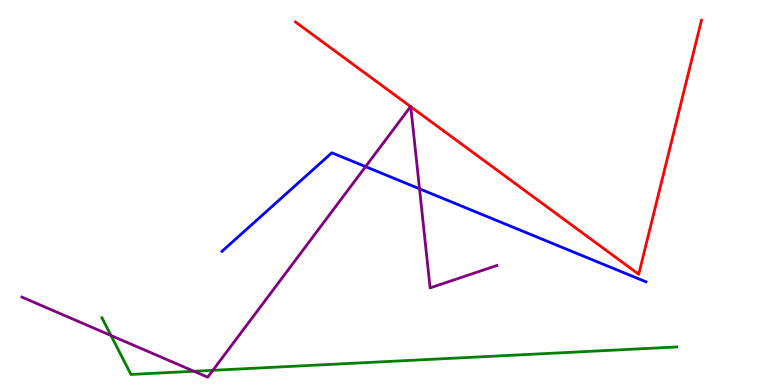[{'lines': ['blue', 'red'], 'intersections': []}, {'lines': ['green', 'red'], 'intersections': []}, {'lines': ['purple', 'red'], 'intersections': [{'x': 5.3, 'y': 7.23}, {'x': 5.3, 'y': 7.23}]}, {'lines': ['blue', 'green'], 'intersections': []}, {'lines': ['blue', 'purple'], 'intersections': [{'x': 4.72, 'y': 5.67}, {'x': 5.41, 'y': 5.1}]}, {'lines': ['green', 'purple'], 'intersections': [{'x': 1.43, 'y': 1.29}, {'x': 2.5, 'y': 0.357}, {'x': 2.75, 'y': 0.381}]}]